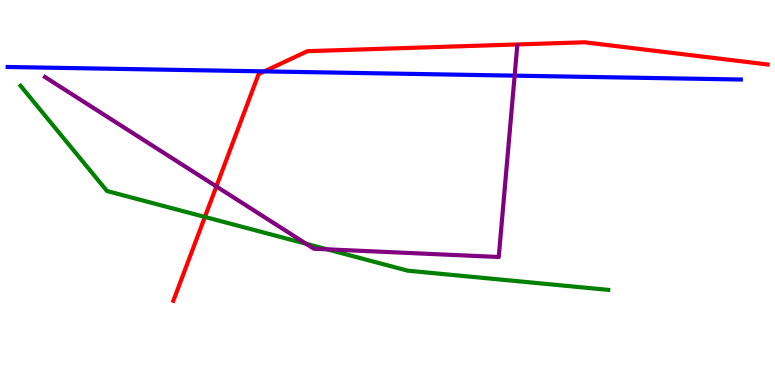[{'lines': ['blue', 'red'], 'intersections': [{'x': 3.41, 'y': 8.15}]}, {'lines': ['green', 'red'], 'intersections': [{'x': 2.64, 'y': 4.37}]}, {'lines': ['purple', 'red'], 'intersections': [{'x': 2.79, 'y': 5.16}]}, {'lines': ['blue', 'green'], 'intersections': []}, {'lines': ['blue', 'purple'], 'intersections': [{'x': 6.64, 'y': 8.03}]}, {'lines': ['green', 'purple'], 'intersections': [{'x': 3.95, 'y': 3.67}, {'x': 4.22, 'y': 3.52}]}]